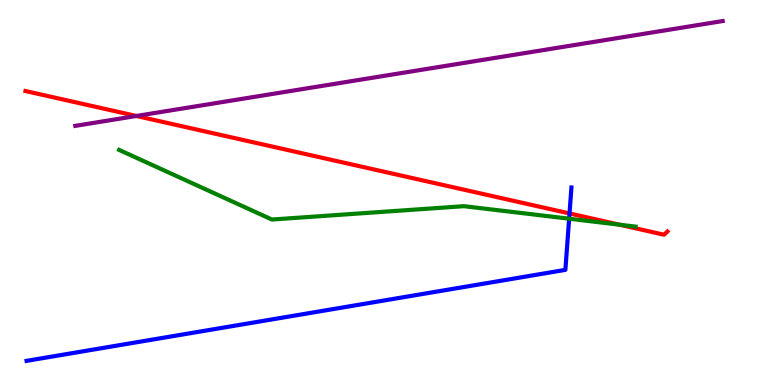[{'lines': ['blue', 'red'], 'intersections': [{'x': 7.35, 'y': 4.46}]}, {'lines': ['green', 'red'], 'intersections': [{'x': 7.99, 'y': 4.16}]}, {'lines': ['purple', 'red'], 'intersections': [{'x': 1.76, 'y': 6.99}]}, {'lines': ['blue', 'green'], 'intersections': [{'x': 7.34, 'y': 4.32}]}, {'lines': ['blue', 'purple'], 'intersections': []}, {'lines': ['green', 'purple'], 'intersections': []}]